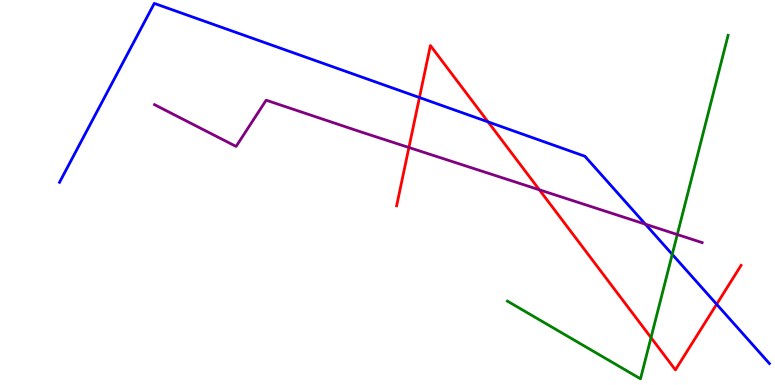[{'lines': ['blue', 'red'], 'intersections': [{'x': 5.41, 'y': 7.47}, {'x': 6.3, 'y': 6.83}, {'x': 9.25, 'y': 2.1}]}, {'lines': ['green', 'red'], 'intersections': [{'x': 8.4, 'y': 1.23}]}, {'lines': ['purple', 'red'], 'intersections': [{'x': 5.28, 'y': 6.17}, {'x': 6.96, 'y': 5.07}]}, {'lines': ['blue', 'green'], 'intersections': [{'x': 8.67, 'y': 3.39}]}, {'lines': ['blue', 'purple'], 'intersections': [{'x': 8.33, 'y': 4.18}]}, {'lines': ['green', 'purple'], 'intersections': [{'x': 8.74, 'y': 3.91}]}]